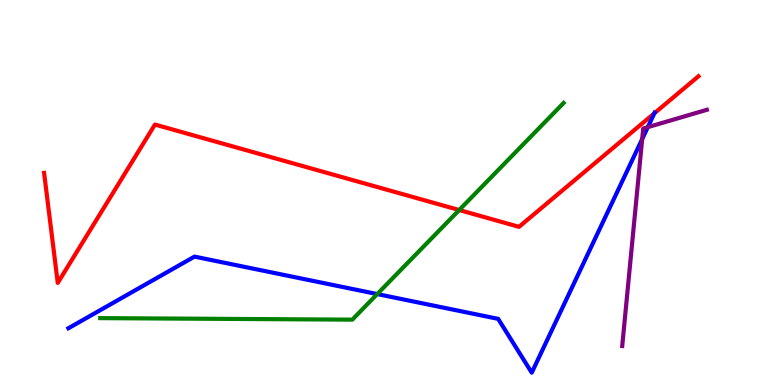[{'lines': ['blue', 'red'], 'intersections': [{'x': 8.44, 'y': 7.06}]}, {'lines': ['green', 'red'], 'intersections': [{'x': 5.93, 'y': 4.54}]}, {'lines': ['purple', 'red'], 'intersections': []}, {'lines': ['blue', 'green'], 'intersections': [{'x': 4.87, 'y': 2.36}]}, {'lines': ['blue', 'purple'], 'intersections': [{'x': 8.29, 'y': 6.39}, {'x': 8.36, 'y': 6.7}]}, {'lines': ['green', 'purple'], 'intersections': []}]